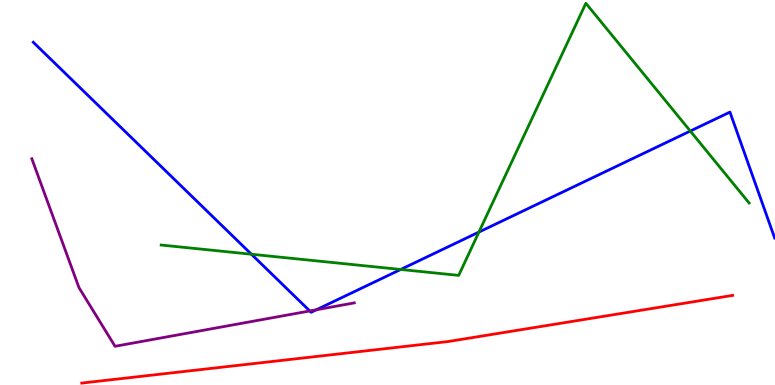[{'lines': ['blue', 'red'], 'intersections': []}, {'lines': ['green', 'red'], 'intersections': []}, {'lines': ['purple', 'red'], 'intersections': []}, {'lines': ['blue', 'green'], 'intersections': [{'x': 3.24, 'y': 3.4}, {'x': 5.17, 'y': 3.0}, {'x': 6.18, 'y': 3.97}, {'x': 8.91, 'y': 6.6}]}, {'lines': ['blue', 'purple'], 'intersections': [{'x': 4.0, 'y': 1.92}, {'x': 4.08, 'y': 1.95}]}, {'lines': ['green', 'purple'], 'intersections': []}]